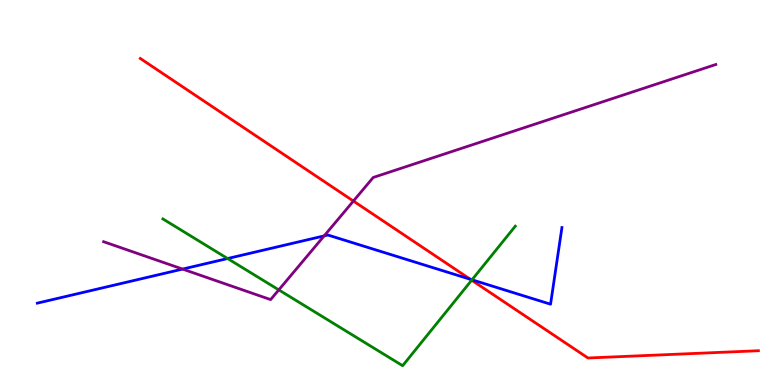[{'lines': ['blue', 'red'], 'intersections': [{'x': 6.07, 'y': 2.75}]}, {'lines': ['green', 'red'], 'intersections': [{'x': 6.09, 'y': 2.72}]}, {'lines': ['purple', 'red'], 'intersections': [{'x': 4.56, 'y': 4.78}]}, {'lines': ['blue', 'green'], 'intersections': [{'x': 2.94, 'y': 3.28}, {'x': 6.09, 'y': 2.73}]}, {'lines': ['blue', 'purple'], 'intersections': [{'x': 2.36, 'y': 3.01}, {'x': 4.18, 'y': 3.87}]}, {'lines': ['green', 'purple'], 'intersections': [{'x': 3.6, 'y': 2.47}]}]